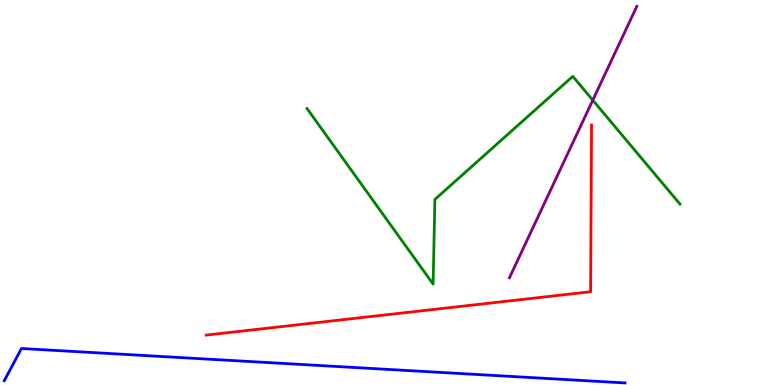[{'lines': ['blue', 'red'], 'intersections': []}, {'lines': ['green', 'red'], 'intersections': []}, {'lines': ['purple', 'red'], 'intersections': []}, {'lines': ['blue', 'green'], 'intersections': []}, {'lines': ['blue', 'purple'], 'intersections': []}, {'lines': ['green', 'purple'], 'intersections': [{'x': 7.65, 'y': 7.4}]}]